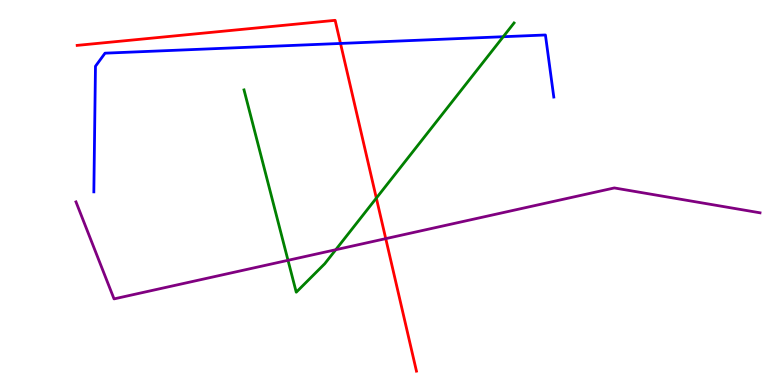[{'lines': ['blue', 'red'], 'intersections': [{'x': 4.39, 'y': 8.87}]}, {'lines': ['green', 'red'], 'intersections': [{'x': 4.86, 'y': 4.85}]}, {'lines': ['purple', 'red'], 'intersections': [{'x': 4.98, 'y': 3.8}]}, {'lines': ['blue', 'green'], 'intersections': [{'x': 6.49, 'y': 9.05}]}, {'lines': ['blue', 'purple'], 'intersections': []}, {'lines': ['green', 'purple'], 'intersections': [{'x': 3.72, 'y': 3.24}, {'x': 4.33, 'y': 3.51}]}]